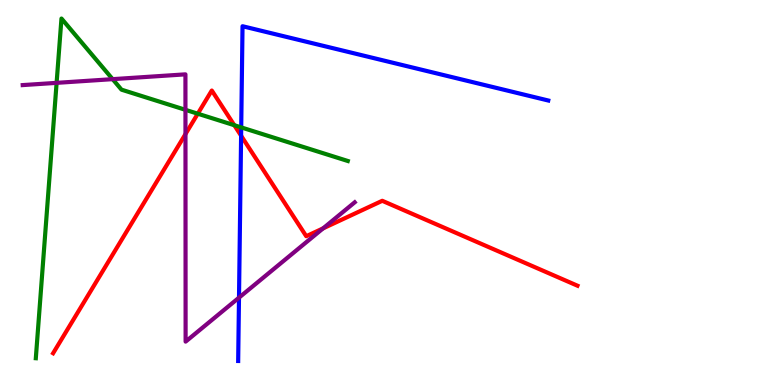[{'lines': ['blue', 'red'], 'intersections': [{'x': 3.11, 'y': 6.47}]}, {'lines': ['green', 'red'], 'intersections': [{'x': 2.55, 'y': 7.05}, {'x': 3.02, 'y': 6.75}]}, {'lines': ['purple', 'red'], 'intersections': [{'x': 2.39, 'y': 6.52}, {'x': 4.17, 'y': 4.07}]}, {'lines': ['blue', 'green'], 'intersections': [{'x': 3.11, 'y': 6.69}]}, {'lines': ['blue', 'purple'], 'intersections': [{'x': 3.08, 'y': 2.27}]}, {'lines': ['green', 'purple'], 'intersections': [{'x': 0.73, 'y': 7.85}, {'x': 1.45, 'y': 7.94}, {'x': 2.39, 'y': 7.15}]}]